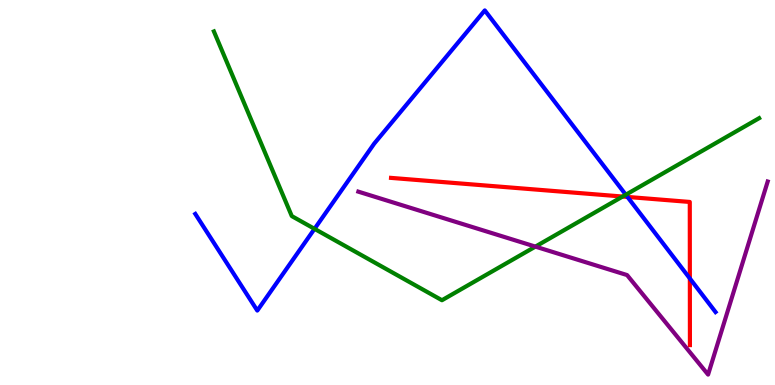[{'lines': ['blue', 'red'], 'intersections': [{'x': 8.1, 'y': 4.88}, {'x': 8.9, 'y': 2.77}]}, {'lines': ['green', 'red'], 'intersections': [{'x': 8.03, 'y': 4.89}]}, {'lines': ['purple', 'red'], 'intersections': []}, {'lines': ['blue', 'green'], 'intersections': [{'x': 4.06, 'y': 4.06}, {'x': 8.07, 'y': 4.94}]}, {'lines': ['blue', 'purple'], 'intersections': []}, {'lines': ['green', 'purple'], 'intersections': [{'x': 6.91, 'y': 3.59}]}]